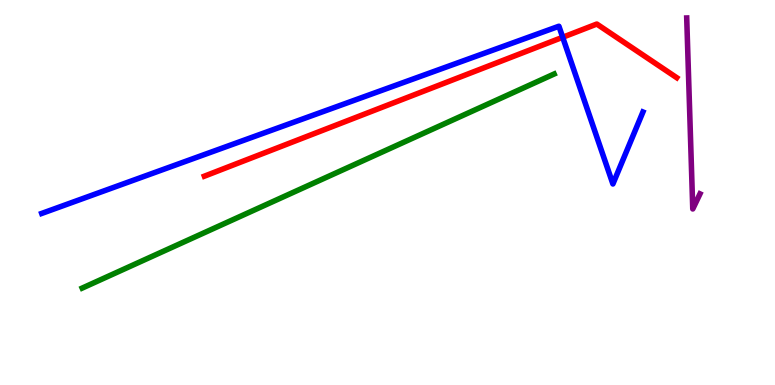[{'lines': ['blue', 'red'], 'intersections': [{'x': 7.26, 'y': 9.03}]}, {'lines': ['green', 'red'], 'intersections': []}, {'lines': ['purple', 'red'], 'intersections': []}, {'lines': ['blue', 'green'], 'intersections': []}, {'lines': ['blue', 'purple'], 'intersections': []}, {'lines': ['green', 'purple'], 'intersections': []}]